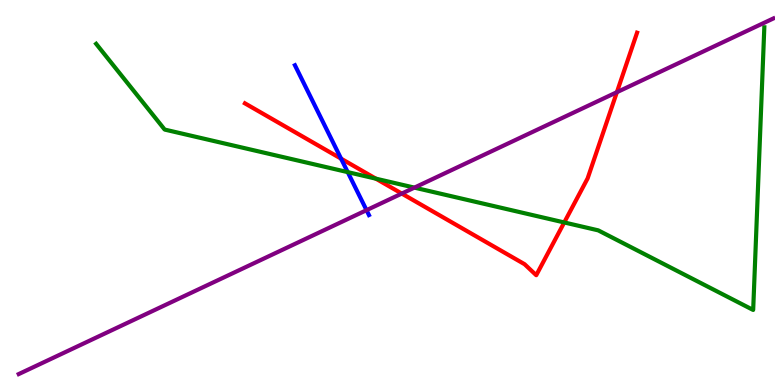[{'lines': ['blue', 'red'], 'intersections': [{'x': 4.4, 'y': 5.88}]}, {'lines': ['green', 'red'], 'intersections': [{'x': 4.85, 'y': 5.36}, {'x': 7.28, 'y': 4.22}]}, {'lines': ['purple', 'red'], 'intersections': [{'x': 5.18, 'y': 4.97}, {'x': 7.96, 'y': 7.61}]}, {'lines': ['blue', 'green'], 'intersections': [{'x': 4.49, 'y': 5.53}]}, {'lines': ['blue', 'purple'], 'intersections': [{'x': 4.73, 'y': 4.54}]}, {'lines': ['green', 'purple'], 'intersections': [{'x': 5.35, 'y': 5.13}]}]